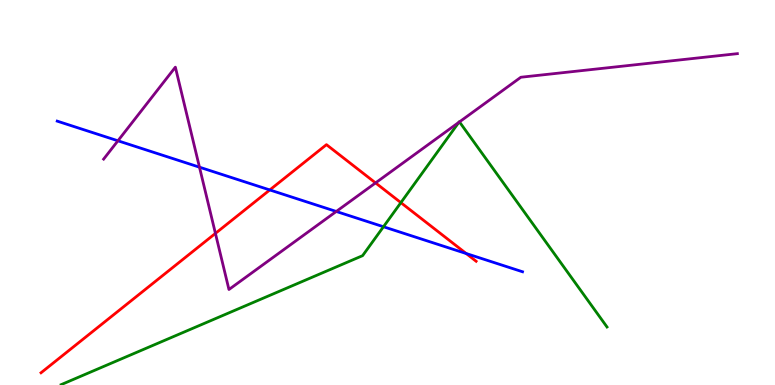[{'lines': ['blue', 'red'], 'intersections': [{'x': 3.48, 'y': 5.07}, {'x': 6.02, 'y': 3.41}]}, {'lines': ['green', 'red'], 'intersections': [{'x': 5.17, 'y': 4.74}]}, {'lines': ['purple', 'red'], 'intersections': [{'x': 2.78, 'y': 3.94}, {'x': 4.85, 'y': 5.25}]}, {'lines': ['blue', 'green'], 'intersections': [{'x': 4.95, 'y': 4.11}]}, {'lines': ['blue', 'purple'], 'intersections': [{'x': 1.52, 'y': 6.34}, {'x': 2.57, 'y': 5.66}, {'x': 4.34, 'y': 4.51}]}, {'lines': ['green', 'purple'], 'intersections': [{'x': 5.92, 'y': 6.82}, {'x': 5.93, 'y': 6.83}]}]